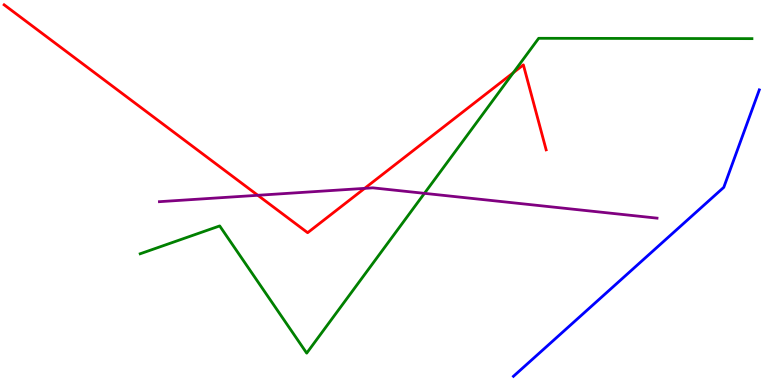[{'lines': ['blue', 'red'], 'intersections': []}, {'lines': ['green', 'red'], 'intersections': [{'x': 6.62, 'y': 8.11}]}, {'lines': ['purple', 'red'], 'intersections': [{'x': 3.33, 'y': 4.93}, {'x': 4.7, 'y': 5.11}]}, {'lines': ['blue', 'green'], 'intersections': []}, {'lines': ['blue', 'purple'], 'intersections': []}, {'lines': ['green', 'purple'], 'intersections': [{'x': 5.48, 'y': 4.98}]}]